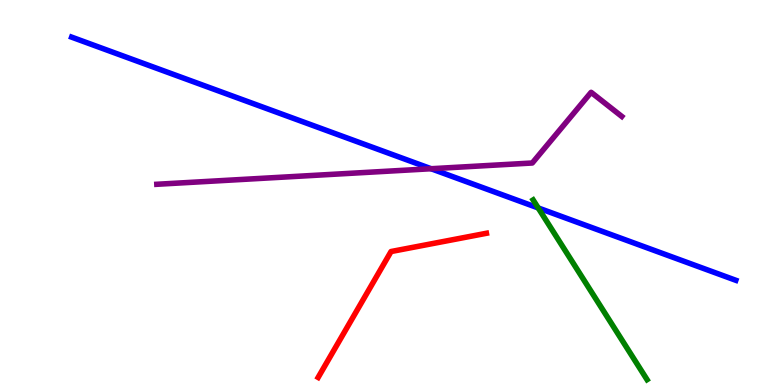[{'lines': ['blue', 'red'], 'intersections': []}, {'lines': ['green', 'red'], 'intersections': []}, {'lines': ['purple', 'red'], 'intersections': []}, {'lines': ['blue', 'green'], 'intersections': [{'x': 6.94, 'y': 4.6}]}, {'lines': ['blue', 'purple'], 'intersections': [{'x': 5.56, 'y': 5.62}]}, {'lines': ['green', 'purple'], 'intersections': []}]